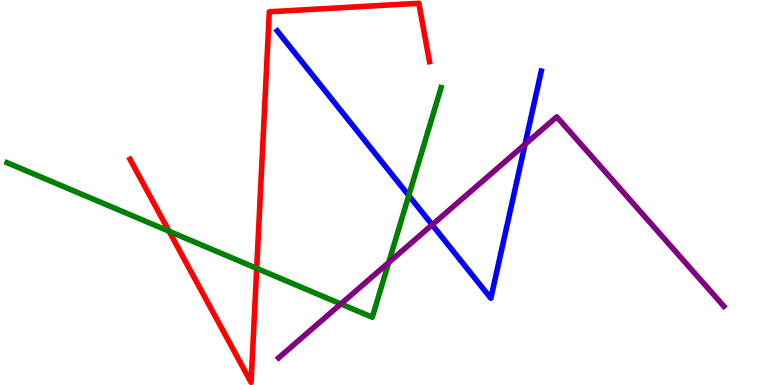[{'lines': ['blue', 'red'], 'intersections': []}, {'lines': ['green', 'red'], 'intersections': [{'x': 2.18, 'y': 3.99}, {'x': 3.31, 'y': 3.03}]}, {'lines': ['purple', 'red'], 'intersections': []}, {'lines': ['blue', 'green'], 'intersections': [{'x': 5.27, 'y': 4.92}]}, {'lines': ['blue', 'purple'], 'intersections': [{'x': 5.58, 'y': 4.16}, {'x': 6.77, 'y': 6.25}]}, {'lines': ['green', 'purple'], 'intersections': [{'x': 4.4, 'y': 2.11}, {'x': 5.02, 'y': 3.18}]}]